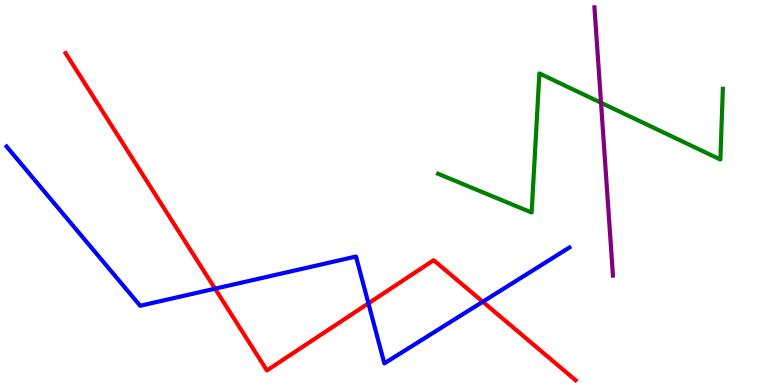[{'lines': ['blue', 'red'], 'intersections': [{'x': 2.77, 'y': 2.5}, {'x': 4.75, 'y': 2.12}, {'x': 6.23, 'y': 2.16}]}, {'lines': ['green', 'red'], 'intersections': []}, {'lines': ['purple', 'red'], 'intersections': []}, {'lines': ['blue', 'green'], 'intersections': []}, {'lines': ['blue', 'purple'], 'intersections': []}, {'lines': ['green', 'purple'], 'intersections': [{'x': 7.76, 'y': 7.33}]}]